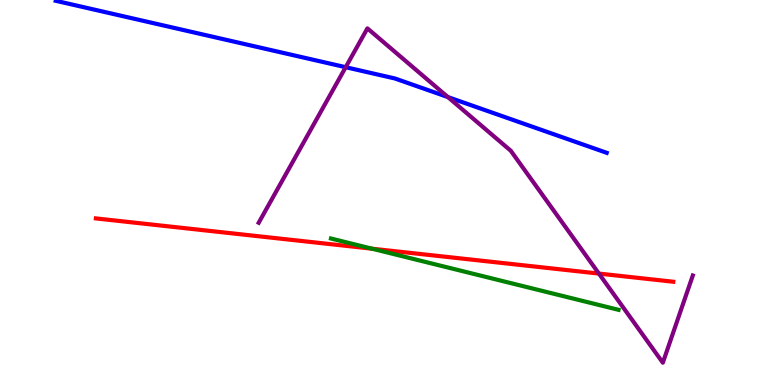[{'lines': ['blue', 'red'], 'intersections': []}, {'lines': ['green', 'red'], 'intersections': [{'x': 4.8, 'y': 3.54}]}, {'lines': ['purple', 'red'], 'intersections': [{'x': 7.73, 'y': 2.89}]}, {'lines': ['blue', 'green'], 'intersections': []}, {'lines': ['blue', 'purple'], 'intersections': [{'x': 4.46, 'y': 8.25}, {'x': 5.78, 'y': 7.48}]}, {'lines': ['green', 'purple'], 'intersections': []}]